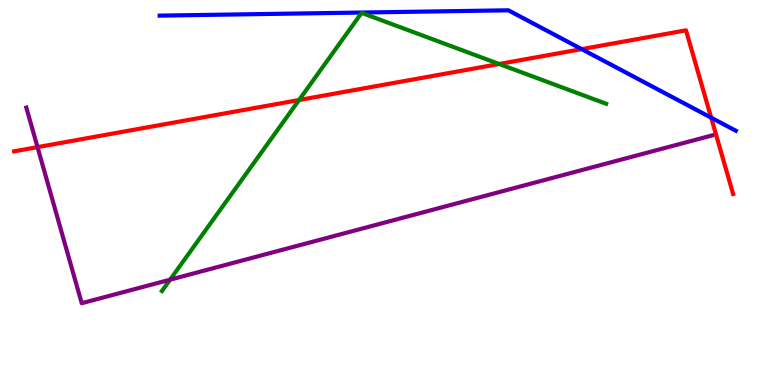[{'lines': ['blue', 'red'], 'intersections': [{'x': 7.51, 'y': 8.72}, {'x': 9.18, 'y': 6.94}]}, {'lines': ['green', 'red'], 'intersections': [{'x': 3.86, 'y': 7.4}, {'x': 6.44, 'y': 8.34}]}, {'lines': ['purple', 'red'], 'intersections': [{'x': 0.484, 'y': 6.18}]}, {'lines': ['blue', 'green'], 'intersections': []}, {'lines': ['blue', 'purple'], 'intersections': []}, {'lines': ['green', 'purple'], 'intersections': [{'x': 2.19, 'y': 2.74}]}]